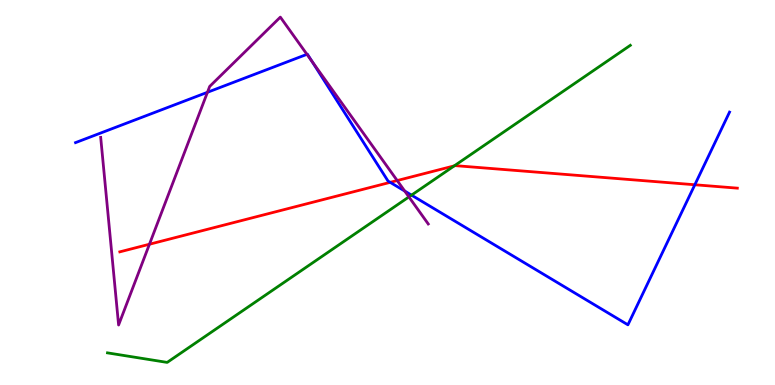[{'lines': ['blue', 'red'], 'intersections': [{'x': 5.03, 'y': 5.26}, {'x': 8.97, 'y': 5.2}]}, {'lines': ['green', 'red'], 'intersections': [{'x': 5.86, 'y': 5.69}]}, {'lines': ['purple', 'red'], 'intersections': [{'x': 1.93, 'y': 3.66}, {'x': 5.13, 'y': 5.31}]}, {'lines': ['blue', 'green'], 'intersections': [{'x': 5.31, 'y': 4.93}]}, {'lines': ['blue', 'purple'], 'intersections': [{'x': 2.68, 'y': 7.6}, {'x': 3.96, 'y': 8.59}, {'x': 4.03, 'y': 8.41}, {'x': 5.22, 'y': 5.04}]}, {'lines': ['green', 'purple'], 'intersections': [{'x': 5.28, 'y': 4.89}]}]